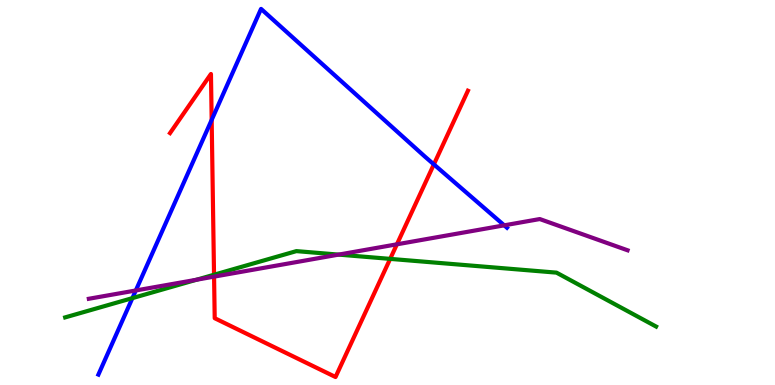[{'lines': ['blue', 'red'], 'intersections': [{'x': 2.73, 'y': 6.89}, {'x': 5.6, 'y': 5.73}]}, {'lines': ['green', 'red'], 'intersections': [{'x': 2.76, 'y': 2.86}, {'x': 5.03, 'y': 3.28}]}, {'lines': ['purple', 'red'], 'intersections': [{'x': 2.76, 'y': 2.81}, {'x': 5.12, 'y': 3.65}]}, {'lines': ['blue', 'green'], 'intersections': [{'x': 1.71, 'y': 2.26}]}, {'lines': ['blue', 'purple'], 'intersections': [{'x': 1.75, 'y': 2.46}, {'x': 6.51, 'y': 4.15}]}, {'lines': ['green', 'purple'], 'intersections': [{'x': 2.54, 'y': 2.73}, {'x': 4.37, 'y': 3.39}]}]